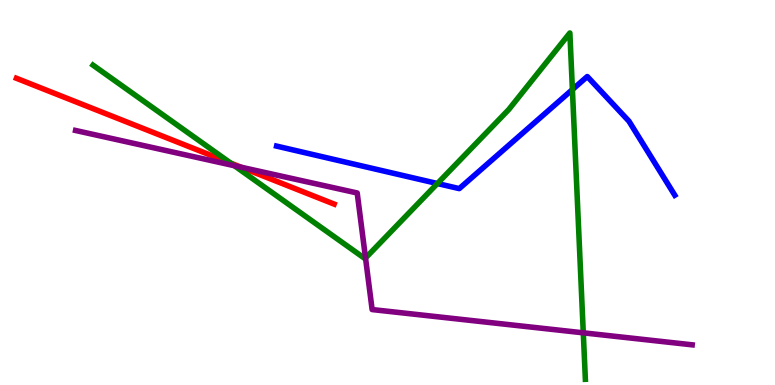[{'lines': ['blue', 'red'], 'intersections': []}, {'lines': ['green', 'red'], 'intersections': [{'x': 2.98, 'y': 5.76}]}, {'lines': ['purple', 'red'], 'intersections': [{'x': 3.11, 'y': 5.66}]}, {'lines': ['blue', 'green'], 'intersections': [{'x': 5.64, 'y': 5.23}, {'x': 7.39, 'y': 7.67}]}, {'lines': ['blue', 'purple'], 'intersections': []}, {'lines': ['green', 'purple'], 'intersections': [{'x': 3.02, 'y': 5.7}, {'x': 4.72, 'y': 3.3}, {'x': 7.53, 'y': 1.36}]}]